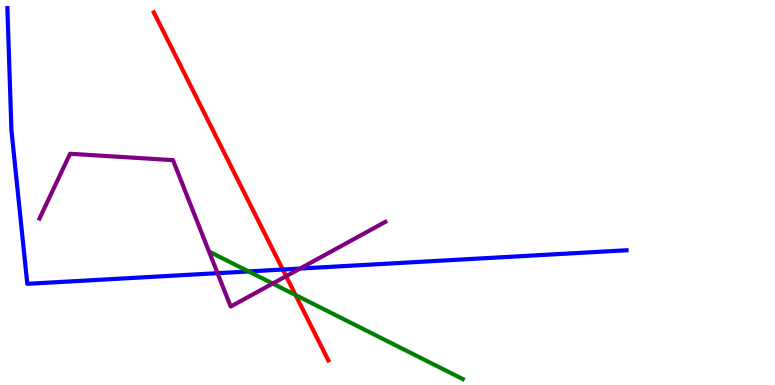[{'lines': ['blue', 'red'], 'intersections': [{'x': 3.65, 'y': 3.0}]}, {'lines': ['green', 'red'], 'intersections': [{'x': 3.81, 'y': 2.34}]}, {'lines': ['purple', 'red'], 'intersections': [{'x': 3.69, 'y': 2.83}]}, {'lines': ['blue', 'green'], 'intersections': [{'x': 3.21, 'y': 2.95}]}, {'lines': ['blue', 'purple'], 'intersections': [{'x': 2.81, 'y': 2.9}, {'x': 3.87, 'y': 3.02}]}, {'lines': ['green', 'purple'], 'intersections': [{'x': 3.52, 'y': 2.64}]}]